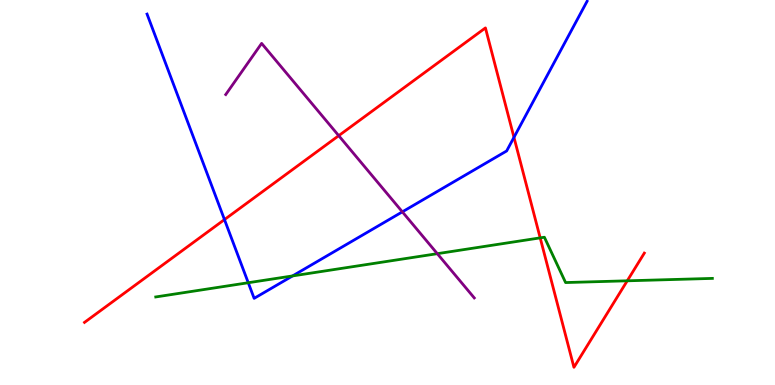[{'lines': ['blue', 'red'], 'intersections': [{'x': 2.9, 'y': 4.3}, {'x': 6.63, 'y': 6.43}]}, {'lines': ['green', 'red'], 'intersections': [{'x': 6.97, 'y': 3.82}, {'x': 8.09, 'y': 2.71}]}, {'lines': ['purple', 'red'], 'intersections': [{'x': 4.37, 'y': 6.48}]}, {'lines': ['blue', 'green'], 'intersections': [{'x': 3.2, 'y': 2.66}, {'x': 3.78, 'y': 2.83}]}, {'lines': ['blue', 'purple'], 'intersections': [{'x': 5.19, 'y': 4.5}]}, {'lines': ['green', 'purple'], 'intersections': [{'x': 5.64, 'y': 3.41}]}]